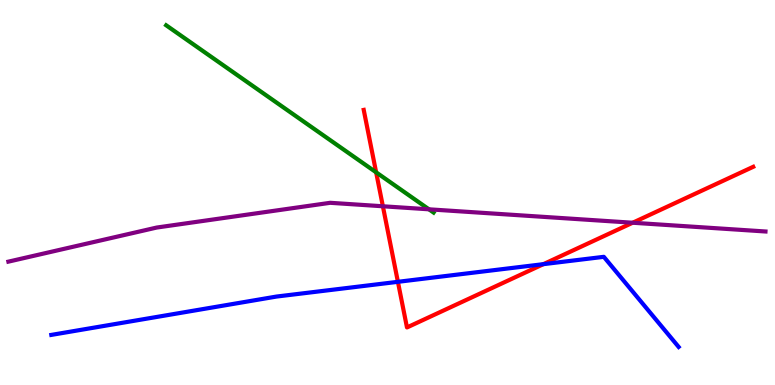[{'lines': ['blue', 'red'], 'intersections': [{'x': 5.13, 'y': 2.68}, {'x': 7.01, 'y': 3.14}]}, {'lines': ['green', 'red'], 'intersections': [{'x': 4.85, 'y': 5.52}]}, {'lines': ['purple', 'red'], 'intersections': [{'x': 4.94, 'y': 4.64}, {'x': 8.16, 'y': 4.21}]}, {'lines': ['blue', 'green'], 'intersections': []}, {'lines': ['blue', 'purple'], 'intersections': []}, {'lines': ['green', 'purple'], 'intersections': [{'x': 5.53, 'y': 4.56}]}]